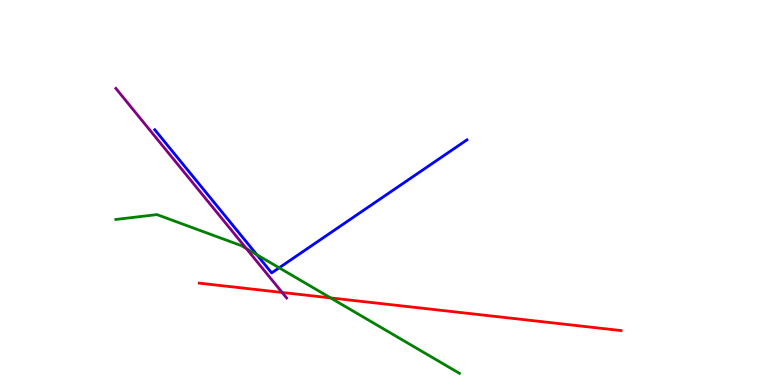[{'lines': ['blue', 'red'], 'intersections': []}, {'lines': ['green', 'red'], 'intersections': [{'x': 4.27, 'y': 2.26}]}, {'lines': ['purple', 'red'], 'intersections': [{'x': 3.64, 'y': 2.4}]}, {'lines': ['blue', 'green'], 'intersections': [{'x': 3.31, 'y': 3.38}, {'x': 3.6, 'y': 3.04}]}, {'lines': ['blue', 'purple'], 'intersections': []}, {'lines': ['green', 'purple'], 'intersections': [{'x': 3.18, 'y': 3.54}]}]